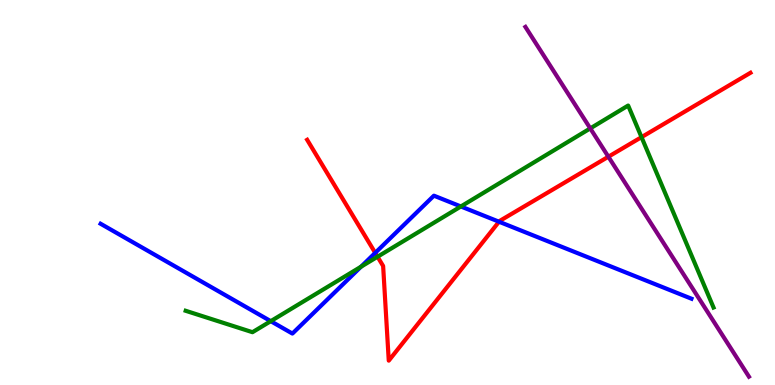[{'lines': ['blue', 'red'], 'intersections': [{'x': 4.84, 'y': 3.43}, {'x': 6.44, 'y': 4.24}]}, {'lines': ['green', 'red'], 'intersections': [{'x': 4.87, 'y': 3.33}, {'x': 8.28, 'y': 6.44}]}, {'lines': ['purple', 'red'], 'intersections': [{'x': 7.85, 'y': 5.93}]}, {'lines': ['blue', 'green'], 'intersections': [{'x': 3.49, 'y': 1.66}, {'x': 4.66, 'y': 3.07}, {'x': 5.95, 'y': 4.64}]}, {'lines': ['blue', 'purple'], 'intersections': []}, {'lines': ['green', 'purple'], 'intersections': [{'x': 7.62, 'y': 6.66}]}]